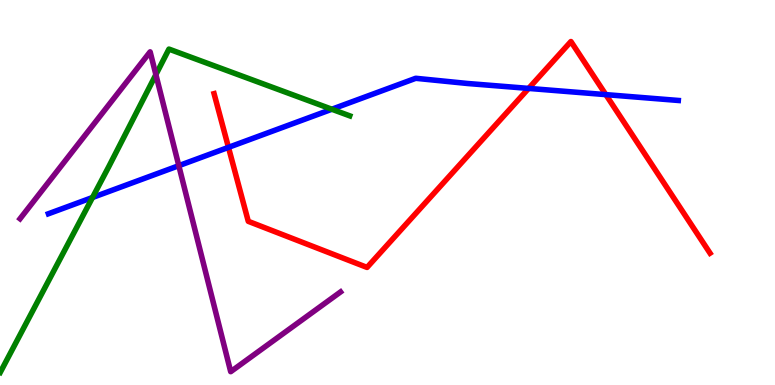[{'lines': ['blue', 'red'], 'intersections': [{'x': 2.95, 'y': 6.17}, {'x': 6.82, 'y': 7.7}, {'x': 7.82, 'y': 7.54}]}, {'lines': ['green', 'red'], 'intersections': []}, {'lines': ['purple', 'red'], 'intersections': []}, {'lines': ['blue', 'green'], 'intersections': [{'x': 1.19, 'y': 4.87}, {'x': 4.28, 'y': 7.16}]}, {'lines': ['blue', 'purple'], 'intersections': [{'x': 2.31, 'y': 5.7}]}, {'lines': ['green', 'purple'], 'intersections': [{'x': 2.01, 'y': 8.06}]}]